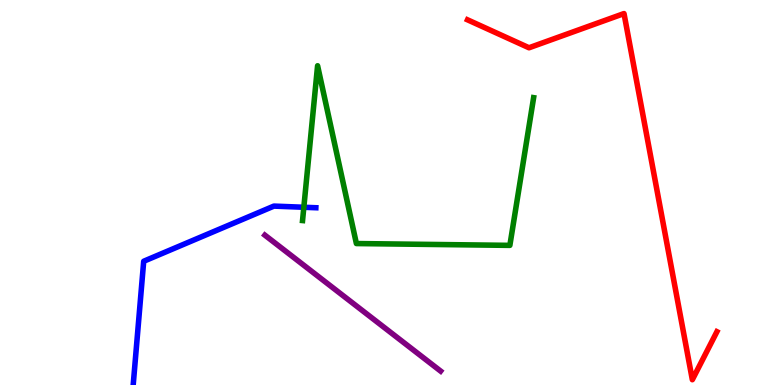[{'lines': ['blue', 'red'], 'intersections': []}, {'lines': ['green', 'red'], 'intersections': []}, {'lines': ['purple', 'red'], 'intersections': []}, {'lines': ['blue', 'green'], 'intersections': [{'x': 3.92, 'y': 4.62}]}, {'lines': ['blue', 'purple'], 'intersections': []}, {'lines': ['green', 'purple'], 'intersections': []}]